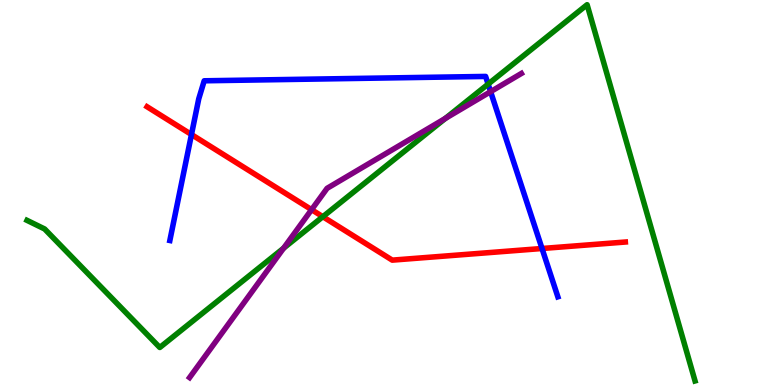[{'lines': ['blue', 'red'], 'intersections': [{'x': 2.47, 'y': 6.51}, {'x': 6.99, 'y': 3.55}]}, {'lines': ['green', 'red'], 'intersections': [{'x': 4.17, 'y': 4.37}]}, {'lines': ['purple', 'red'], 'intersections': [{'x': 4.02, 'y': 4.55}]}, {'lines': ['blue', 'green'], 'intersections': [{'x': 6.3, 'y': 7.82}]}, {'lines': ['blue', 'purple'], 'intersections': [{'x': 6.33, 'y': 7.62}]}, {'lines': ['green', 'purple'], 'intersections': [{'x': 3.66, 'y': 3.55}, {'x': 5.75, 'y': 6.92}]}]